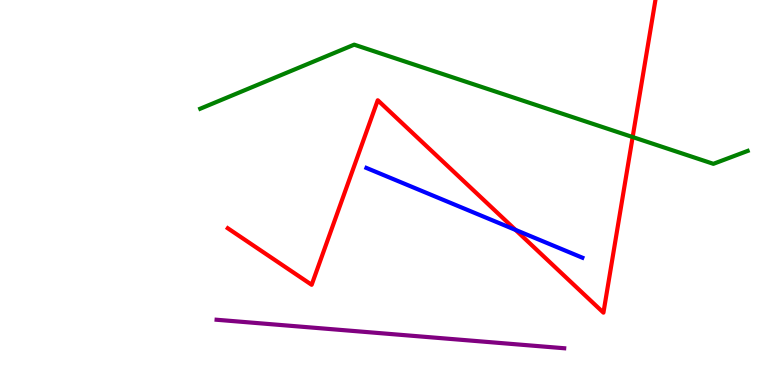[{'lines': ['blue', 'red'], 'intersections': [{'x': 6.65, 'y': 4.03}]}, {'lines': ['green', 'red'], 'intersections': [{'x': 8.16, 'y': 6.44}]}, {'lines': ['purple', 'red'], 'intersections': []}, {'lines': ['blue', 'green'], 'intersections': []}, {'lines': ['blue', 'purple'], 'intersections': []}, {'lines': ['green', 'purple'], 'intersections': []}]